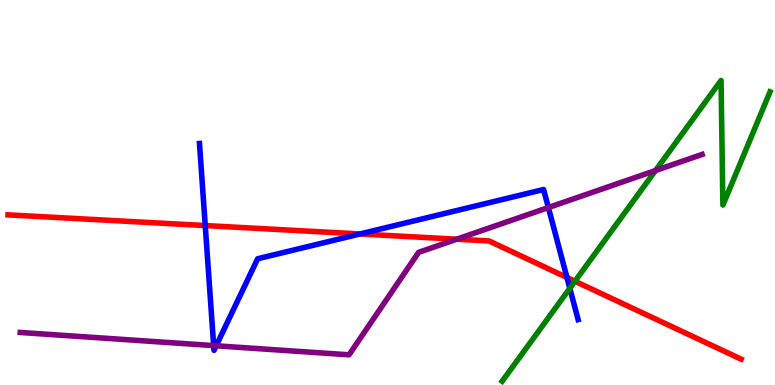[{'lines': ['blue', 'red'], 'intersections': [{'x': 2.65, 'y': 4.14}, {'x': 4.65, 'y': 3.92}, {'x': 7.32, 'y': 2.79}]}, {'lines': ['green', 'red'], 'intersections': [{'x': 7.42, 'y': 2.7}]}, {'lines': ['purple', 'red'], 'intersections': [{'x': 5.89, 'y': 3.79}]}, {'lines': ['blue', 'green'], 'intersections': [{'x': 7.35, 'y': 2.51}]}, {'lines': ['blue', 'purple'], 'intersections': [{'x': 2.76, 'y': 1.02}, {'x': 2.79, 'y': 1.02}, {'x': 7.08, 'y': 4.61}]}, {'lines': ['green', 'purple'], 'intersections': [{'x': 8.46, 'y': 5.57}]}]